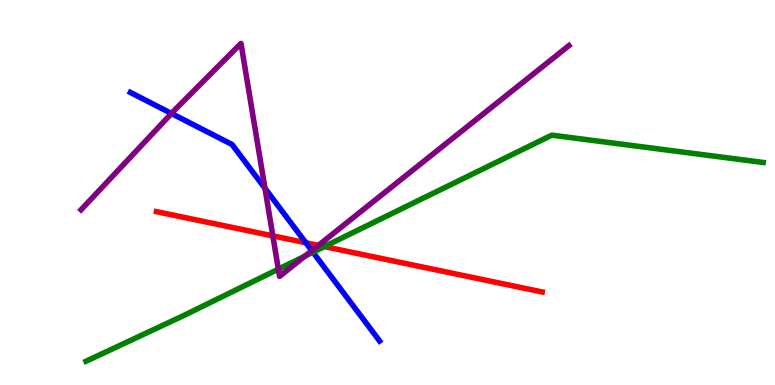[{'lines': ['blue', 'red'], 'intersections': [{'x': 3.95, 'y': 3.69}]}, {'lines': ['green', 'red'], 'intersections': [{'x': 4.19, 'y': 3.59}]}, {'lines': ['purple', 'red'], 'intersections': [{'x': 3.52, 'y': 3.87}, {'x': 4.11, 'y': 3.63}]}, {'lines': ['blue', 'green'], 'intersections': [{'x': 4.04, 'y': 3.45}]}, {'lines': ['blue', 'purple'], 'intersections': [{'x': 2.21, 'y': 7.05}, {'x': 3.42, 'y': 5.11}, {'x': 4.02, 'y': 3.49}]}, {'lines': ['green', 'purple'], 'intersections': [{'x': 3.59, 'y': 3.01}, {'x': 3.93, 'y': 3.35}]}]